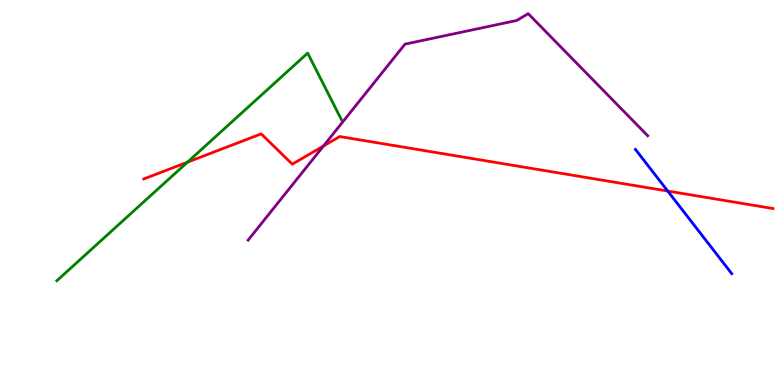[{'lines': ['blue', 'red'], 'intersections': [{'x': 8.62, 'y': 5.04}]}, {'lines': ['green', 'red'], 'intersections': [{'x': 2.42, 'y': 5.79}]}, {'lines': ['purple', 'red'], 'intersections': [{'x': 4.17, 'y': 6.21}]}, {'lines': ['blue', 'green'], 'intersections': []}, {'lines': ['blue', 'purple'], 'intersections': []}, {'lines': ['green', 'purple'], 'intersections': []}]